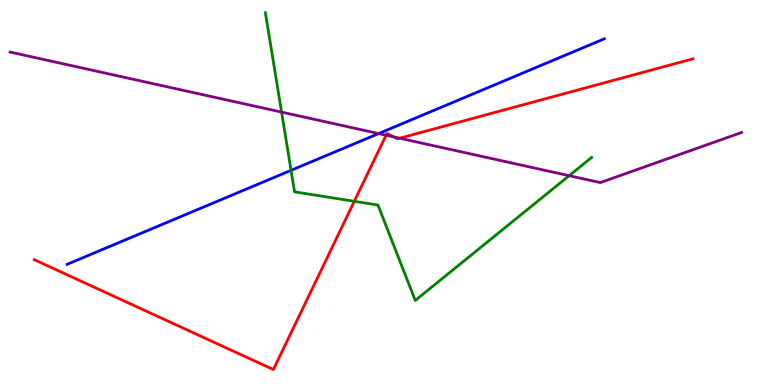[{'lines': ['blue', 'red'], 'intersections': []}, {'lines': ['green', 'red'], 'intersections': [{'x': 4.57, 'y': 4.77}]}, {'lines': ['purple', 'red'], 'intersections': [{'x': 4.98, 'y': 6.49}, {'x': 5.08, 'y': 6.44}, {'x': 5.16, 'y': 6.41}]}, {'lines': ['blue', 'green'], 'intersections': [{'x': 3.76, 'y': 5.58}]}, {'lines': ['blue', 'purple'], 'intersections': [{'x': 4.89, 'y': 6.53}]}, {'lines': ['green', 'purple'], 'intersections': [{'x': 3.63, 'y': 7.09}, {'x': 7.34, 'y': 5.44}]}]